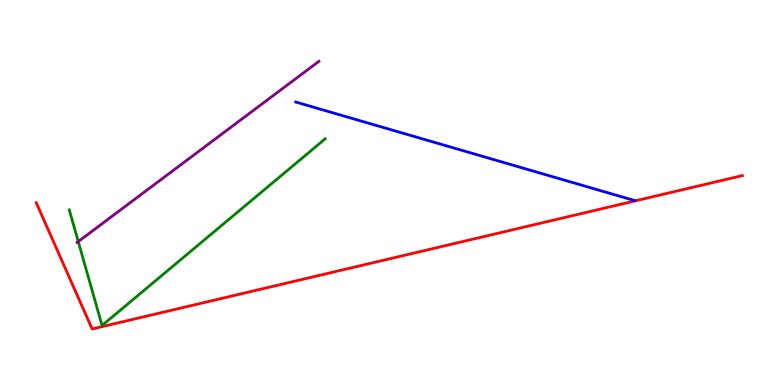[{'lines': ['blue', 'red'], 'intersections': []}, {'lines': ['green', 'red'], 'intersections': []}, {'lines': ['purple', 'red'], 'intersections': []}, {'lines': ['blue', 'green'], 'intersections': []}, {'lines': ['blue', 'purple'], 'intersections': []}, {'lines': ['green', 'purple'], 'intersections': [{'x': 1.01, 'y': 3.73}]}]